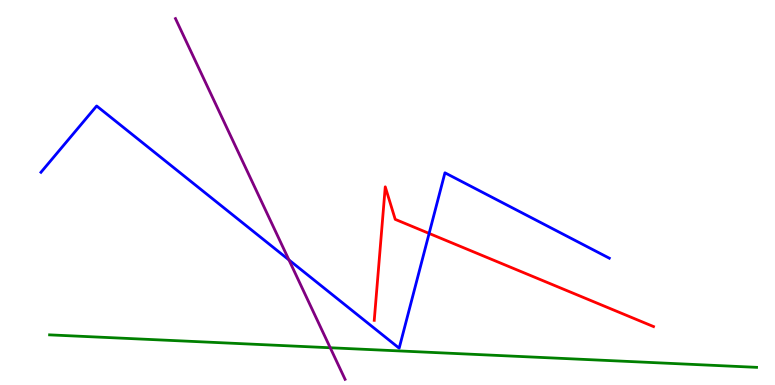[{'lines': ['blue', 'red'], 'intersections': [{'x': 5.54, 'y': 3.94}]}, {'lines': ['green', 'red'], 'intersections': []}, {'lines': ['purple', 'red'], 'intersections': []}, {'lines': ['blue', 'green'], 'intersections': []}, {'lines': ['blue', 'purple'], 'intersections': [{'x': 3.73, 'y': 3.25}]}, {'lines': ['green', 'purple'], 'intersections': [{'x': 4.26, 'y': 0.967}]}]